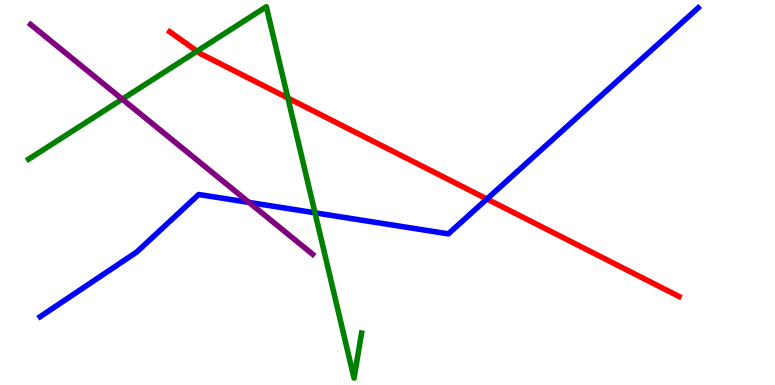[{'lines': ['blue', 'red'], 'intersections': [{'x': 6.28, 'y': 4.83}]}, {'lines': ['green', 'red'], 'intersections': [{'x': 2.54, 'y': 8.67}, {'x': 3.71, 'y': 7.45}]}, {'lines': ['purple', 'red'], 'intersections': []}, {'lines': ['blue', 'green'], 'intersections': [{'x': 4.06, 'y': 4.47}]}, {'lines': ['blue', 'purple'], 'intersections': [{'x': 3.21, 'y': 4.74}]}, {'lines': ['green', 'purple'], 'intersections': [{'x': 1.58, 'y': 7.42}]}]